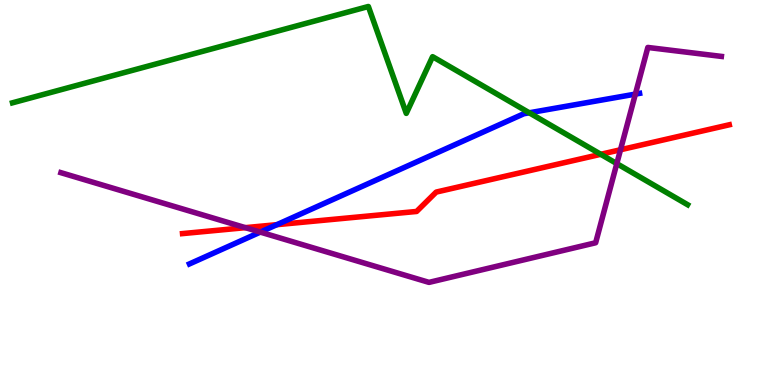[{'lines': ['blue', 'red'], 'intersections': [{'x': 3.57, 'y': 4.16}]}, {'lines': ['green', 'red'], 'intersections': [{'x': 7.75, 'y': 5.99}]}, {'lines': ['purple', 'red'], 'intersections': [{'x': 3.17, 'y': 4.09}, {'x': 8.01, 'y': 6.11}]}, {'lines': ['blue', 'green'], 'intersections': [{'x': 6.83, 'y': 7.07}]}, {'lines': ['blue', 'purple'], 'intersections': [{'x': 3.36, 'y': 3.97}, {'x': 8.2, 'y': 7.56}]}, {'lines': ['green', 'purple'], 'intersections': [{'x': 7.96, 'y': 5.75}]}]